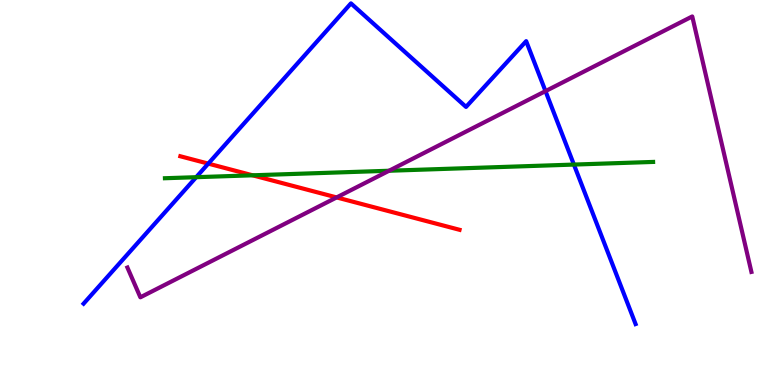[{'lines': ['blue', 'red'], 'intersections': [{'x': 2.69, 'y': 5.75}]}, {'lines': ['green', 'red'], 'intersections': [{'x': 3.26, 'y': 5.45}]}, {'lines': ['purple', 'red'], 'intersections': [{'x': 4.34, 'y': 4.87}]}, {'lines': ['blue', 'green'], 'intersections': [{'x': 2.53, 'y': 5.4}, {'x': 7.41, 'y': 5.73}]}, {'lines': ['blue', 'purple'], 'intersections': [{'x': 7.04, 'y': 7.63}]}, {'lines': ['green', 'purple'], 'intersections': [{'x': 5.02, 'y': 5.56}]}]